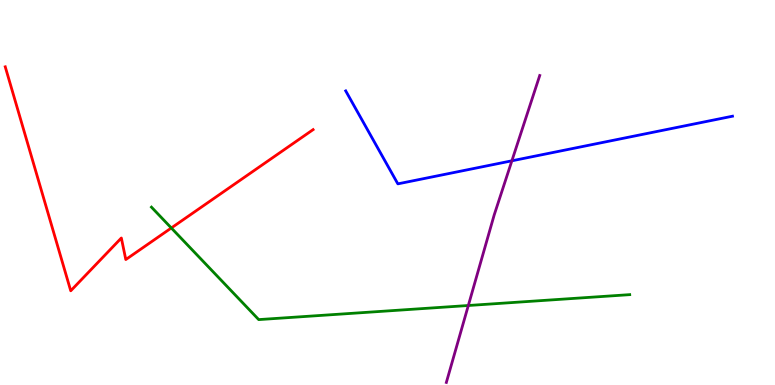[{'lines': ['blue', 'red'], 'intersections': []}, {'lines': ['green', 'red'], 'intersections': [{'x': 2.21, 'y': 4.08}]}, {'lines': ['purple', 'red'], 'intersections': []}, {'lines': ['blue', 'green'], 'intersections': []}, {'lines': ['blue', 'purple'], 'intersections': [{'x': 6.6, 'y': 5.82}]}, {'lines': ['green', 'purple'], 'intersections': [{'x': 6.04, 'y': 2.06}]}]